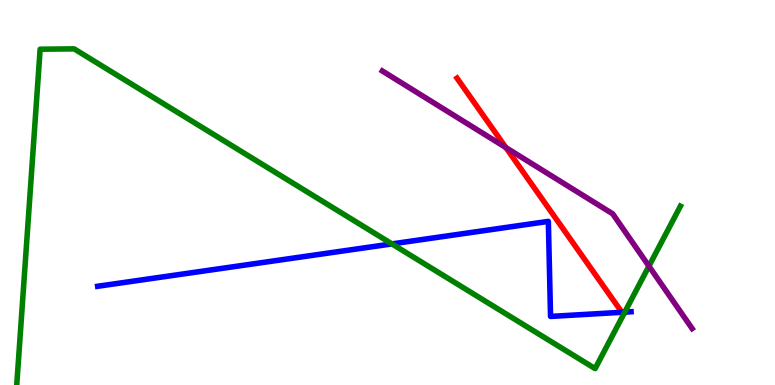[{'lines': ['blue', 'red'], 'intersections': [{'x': 8.02, 'y': 1.89}]}, {'lines': ['green', 'red'], 'intersections': []}, {'lines': ['purple', 'red'], 'intersections': [{'x': 6.53, 'y': 6.17}]}, {'lines': ['blue', 'green'], 'intersections': [{'x': 5.06, 'y': 3.66}, {'x': 8.06, 'y': 1.89}]}, {'lines': ['blue', 'purple'], 'intersections': []}, {'lines': ['green', 'purple'], 'intersections': [{'x': 8.37, 'y': 3.09}]}]